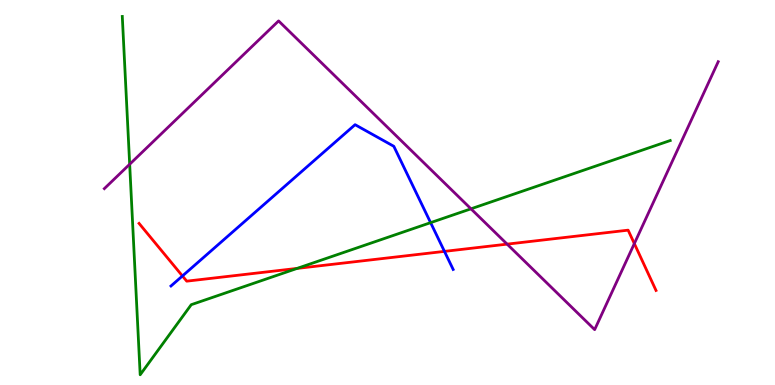[{'lines': ['blue', 'red'], 'intersections': [{'x': 2.35, 'y': 2.83}, {'x': 5.73, 'y': 3.47}]}, {'lines': ['green', 'red'], 'intersections': [{'x': 3.83, 'y': 3.03}]}, {'lines': ['purple', 'red'], 'intersections': [{'x': 6.54, 'y': 3.66}, {'x': 8.18, 'y': 3.67}]}, {'lines': ['blue', 'green'], 'intersections': [{'x': 5.56, 'y': 4.22}]}, {'lines': ['blue', 'purple'], 'intersections': []}, {'lines': ['green', 'purple'], 'intersections': [{'x': 1.67, 'y': 5.73}, {'x': 6.08, 'y': 4.58}]}]